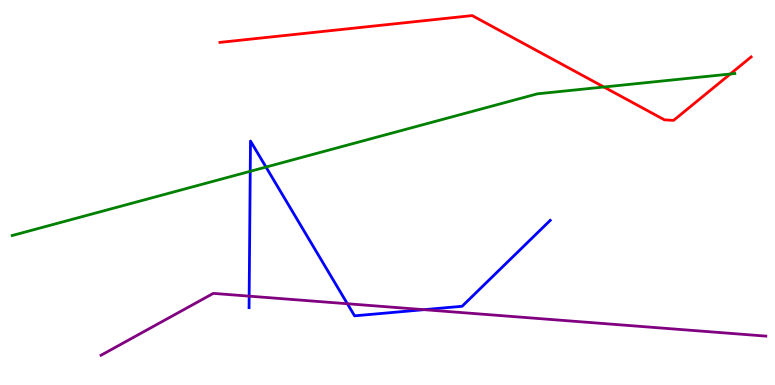[{'lines': ['blue', 'red'], 'intersections': []}, {'lines': ['green', 'red'], 'intersections': [{'x': 7.79, 'y': 7.74}, {'x': 9.42, 'y': 8.08}]}, {'lines': ['purple', 'red'], 'intersections': []}, {'lines': ['blue', 'green'], 'intersections': [{'x': 3.23, 'y': 5.55}, {'x': 3.43, 'y': 5.66}]}, {'lines': ['blue', 'purple'], 'intersections': [{'x': 3.21, 'y': 2.31}, {'x': 4.48, 'y': 2.11}, {'x': 5.47, 'y': 1.96}]}, {'lines': ['green', 'purple'], 'intersections': []}]